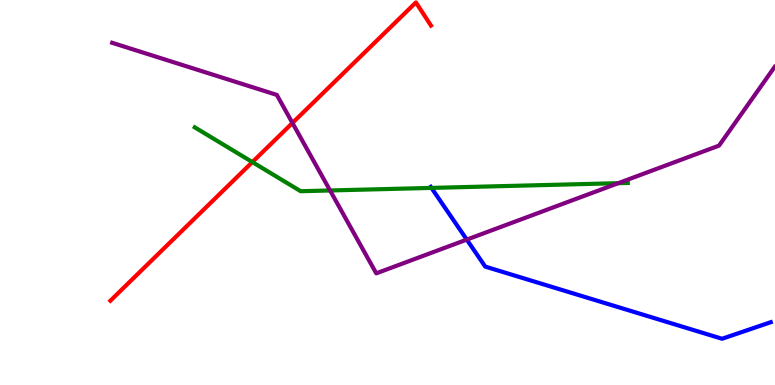[{'lines': ['blue', 'red'], 'intersections': []}, {'lines': ['green', 'red'], 'intersections': [{'x': 3.26, 'y': 5.79}]}, {'lines': ['purple', 'red'], 'intersections': [{'x': 3.77, 'y': 6.81}]}, {'lines': ['blue', 'green'], 'intersections': [{'x': 5.57, 'y': 5.12}]}, {'lines': ['blue', 'purple'], 'intersections': [{'x': 6.02, 'y': 3.78}]}, {'lines': ['green', 'purple'], 'intersections': [{'x': 4.26, 'y': 5.05}, {'x': 7.98, 'y': 5.24}]}]